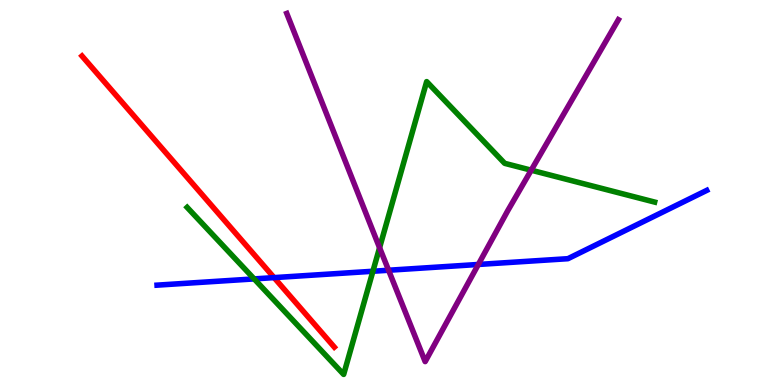[{'lines': ['blue', 'red'], 'intersections': [{'x': 3.54, 'y': 2.79}]}, {'lines': ['green', 'red'], 'intersections': []}, {'lines': ['purple', 'red'], 'intersections': []}, {'lines': ['blue', 'green'], 'intersections': [{'x': 3.28, 'y': 2.76}, {'x': 4.81, 'y': 2.95}]}, {'lines': ['blue', 'purple'], 'intersections': [{'x': 5.01, 'y': 2.98}, {'x': 6.17, 'y': 3.13}]}, {'lines': ['green', 'purple'], 'intersections': [{'x': 4.9, 'y': 3.57}, {'x': 6.85, 'y': 5.58}]}]